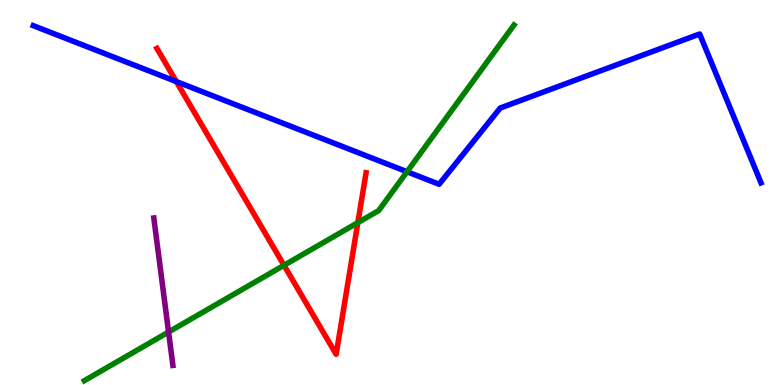[{'lines': ['blue', 'red'], 'intersections': [{'x': 2.28, 'y': 7.88}]}, {'lines': ['green', 'red'], 'intersections': [{'x': 3.66, 'y': 3.11}, {'x': 4.62, 'y': 4.22}]}, {'lines': ['purple', 'red'], 'intersections': []}, {'lines': ['blue', 'green'], 'intersections': [{'x': 5.25, 'y': 5.54}]}, {'lines': ['blue', 'purple'], 'intersections': []}, {'lines': ['green', 'purple'], 'intersections': [{'x': 2.18, 'y': 1.38}]}]